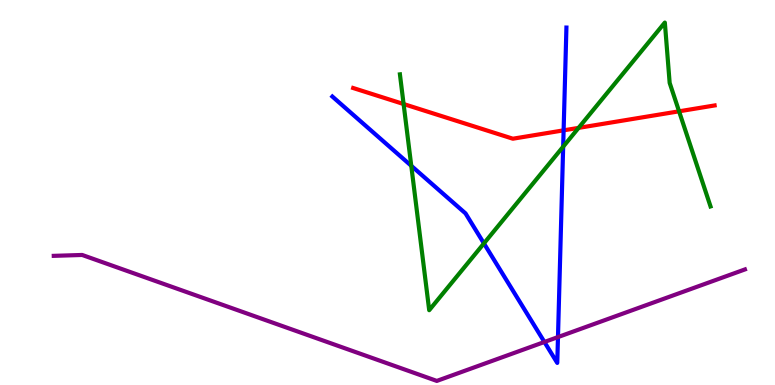[{'lines': ['blue', 'red'], 'intersections': [{'x': 7.27, 'y': 6.61}]}, {'lines': ['green', 'red'], 'intersections': [{'x': 5.21, 'y': 7.3}, {'x': 7.47, 'y': 6.68}, {'x': 8.76, 'y': 7.11}]}, {'lines': ['purple', 'red'], 'intersections': []}, {'lines': ['blue', 'green'], 'intersections': [{'x': 5.31, 'y': 5.69}, {'x': 6.24, 'y': 3.68}, {'x': 7.27, 'y': 6.19}]}, {'lines': ['blue', 'purple'], 'intersections': [{'x': 7.02, 'y': 1.12}, {'x': 7.2, 'y': 1.24}]}, {'lines': ['green', 'purple'], 'intersections': []}]